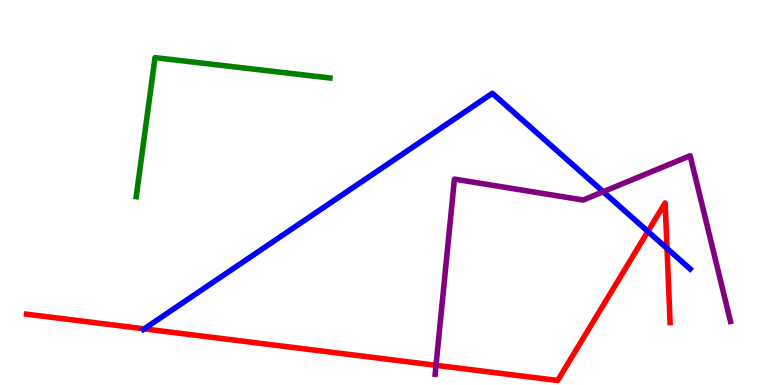[{'lines': ['blue', 'red'], 'intersections': [{'x': 1.86, 'y': 1.46}, {'x': 8.36, 'y': 3.99}, {'x': 8.61, 'y': 3.55}]}, {'lines': ['green', 'red'], 'intersections': []}, {'lines': ['purple', 'red'], 'intersections': [{'x': 5.63, 'y': 0.512}]}, {'lines': ['blue', 'green'], 'intersections': []}, {'lines': ['blue', 'purple'], 'intersections': [{'x': 7.78, 'y': 5.02}]}, {'lines': ['green', 'purple'], 'intersections': []}]